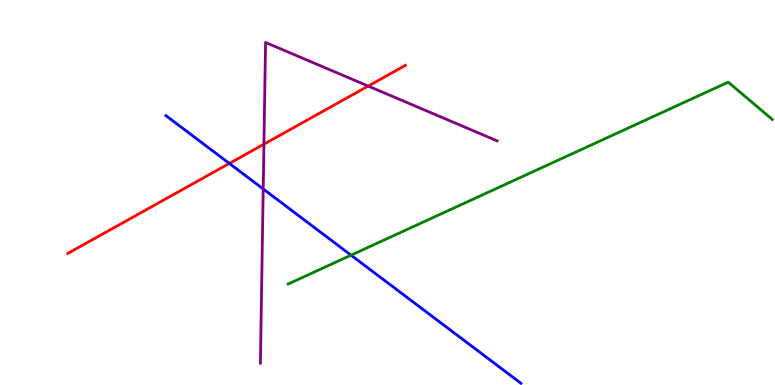[{'lines': ['blue', 'red'], 'intersections': [{'x': 2.96, 'y': 5.75}]}, {'lines': ['green', 'red'], 'intersections': []}, {'lines': ['purple', 'red'], 'intersections': [{'x': 3.41, 'y': 6.26}, {'x': 4.75, 'y': 7.76}]}, {'lines': ['blue', 'green'], 'intersections': [{'x': 4.53, 'y': 3.37}]}, {'lines': ['blue', 'purple'], 'intersections': [{'x': 3.4, 'y': 5.09}]}, {'lines': ['green', 'purple'], 'intersections': []}]